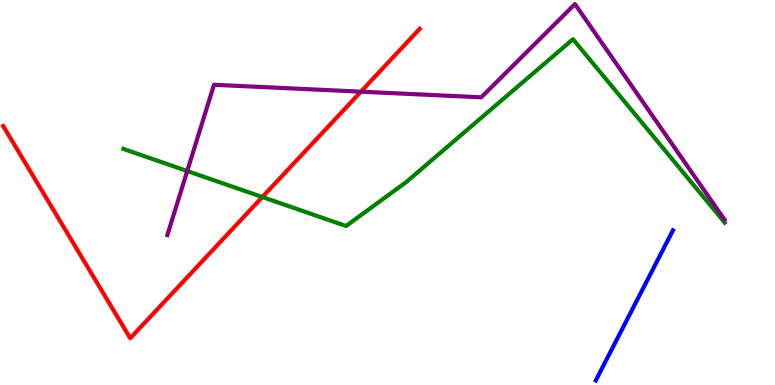[{'lines': ['blue', 'red'], 'intersections': []}, {'lines': ['green', 'red'], 'intersections': [{'x': 3.39, 'y': 4.88}]}, {'lines': ['purple', 'red'], 'intersections': [{'x': 4.66, 'y': 7.62}]}, {'lines': ['blue', 'green'], 'intersections': []}, {'lines': ['blue', 'purple'], 'intersections': []}, {'lines': ['green', 'purple'], 'intersections': [{'x': 2.42, 'y': 5.56}]}]